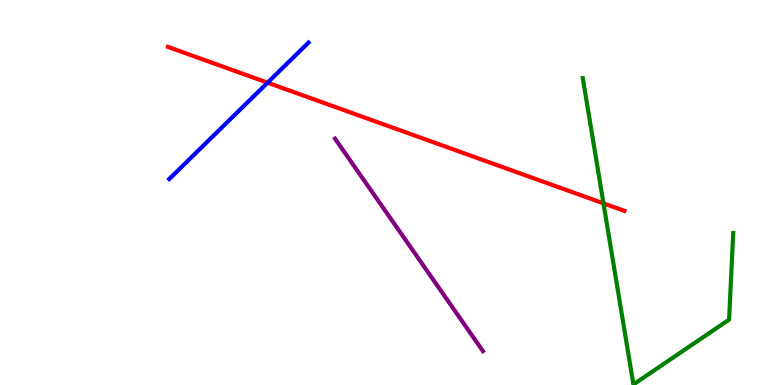[{'lines': ['blue', 'red'], 'intersections': [{'x': 3.45, 'y': 7.85}]}, {'lines': ['green', 'red'], 'intersections': [{'x': 7.79, 'y': 4.72}]}, {'lines': ['purple', 'red'], 'intersections': []}, {'lines': ['blue', 'green'], 'intersections': []}, {'lines': ['blue', 'purple'], 'intersections': []}, {'lines': ['green', 'purple'], 'intersections': []}]